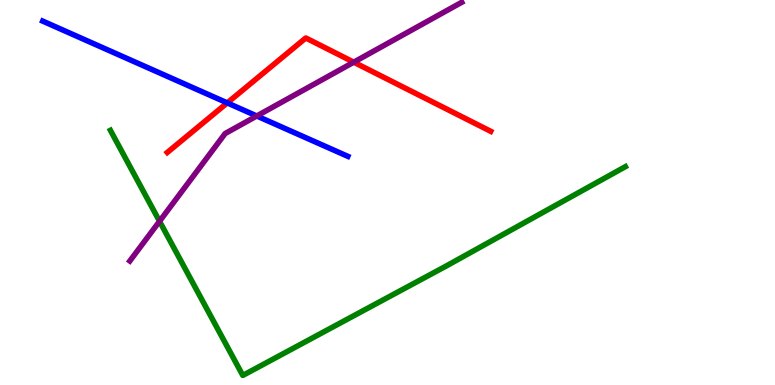[{'lines': ['blue', 'red'], 'intersections': [{'x': 2.93, 'y': 7.33}]}, {'lines': ['green', 'red'], 'intersections': []}, {'lines': ['purple', 'red'], 'intersections': [{'x': 4.56, 'y': 8.38}]}, {'lines': ['blue', 'green'], 'intersections': []}, {'lines': ['blue', 'purple'], 'intersections': [{'x': 3.31, 'y': 6.99}]}, {'lines': ['green', 'purple'], 'intersections': [{'x': 2.06, 'y': 4.25}]}]